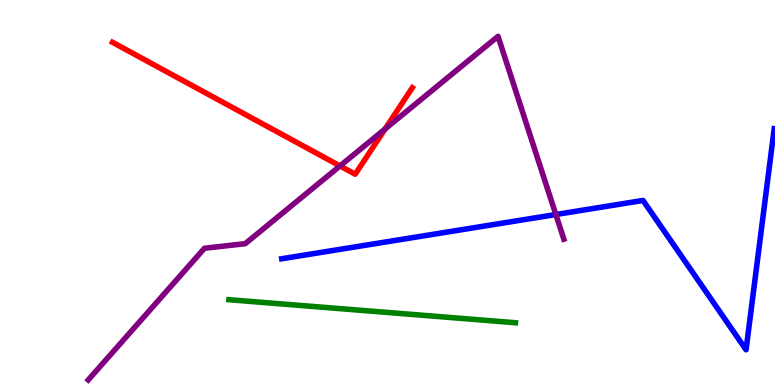[{'lines': ['blue', 'red'], 'intersections': []}, {'lines': ['green', 'red'], 'intersections': []}, {'lines': ['purple', 'red'], 'intersections': [{'x': 4.39, 'y': 5.69}, {'x': 4.97, 'y': 6.65}]}, {'lines': ['blue', 'green'], 'intersections': []}, {'lines': ['blue', 'purple'], 'intersections': [{'x': 7.17, 'y': 4.43}]}, {'lines': ['green', 'purple'], 'intersections': []}]